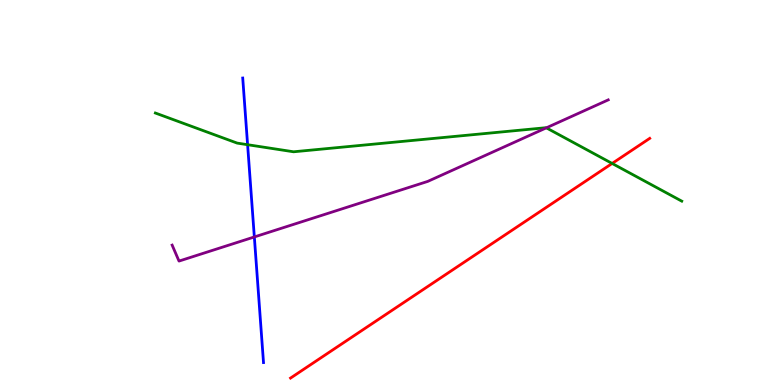[{'lines': ['blue', 'red'], 'intersections': []}, {'lines': ['green', 'red'], 'intersections': [{'x': 7.9, 'y': 5.75}]}, {'lines': ['purple', 'red'], 'intersections': []}, {'lines': ['blue', 'green'], 'intersections': [{'x': 3.19, 'y': 6.24}]}, {'lines': ['blue', 'purple'], 'intersections': [{'x': 3.28, 'y': 3.85}]}, {'lines': ['green', 'purple'], 'intersections': [{'x': 7.05, 'y': 6.68}]}]